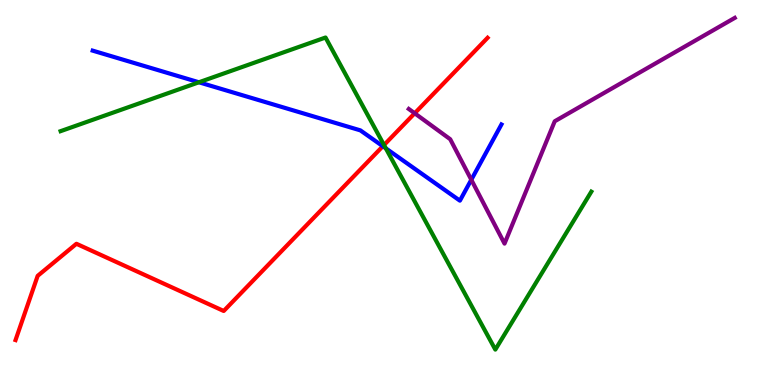[{'lines': ['blue', 'red'], 'intersections': [{'x': 4.94, 'y': 6.2}]}, {'lines': ['green', 'red'], 'intersections': [{'x': 4.96, 'y': 6.23}]}, {'lines': ['purple', 'red'], 'intersections': [{'x': 5.35, 'y': 7.06}]}, {'lines': ['blue', 'green'], 'intersections': [{'x': 2.57, 'y': 7.86}, {'x': 4.98, 'y': 6.15}]}, {'lines': ['blue', 'purple'], 'intersections': [{'x': 6.08, 'y': 5.33}]}, {'lines': ['green', 'purple'], 'intersections': []}]